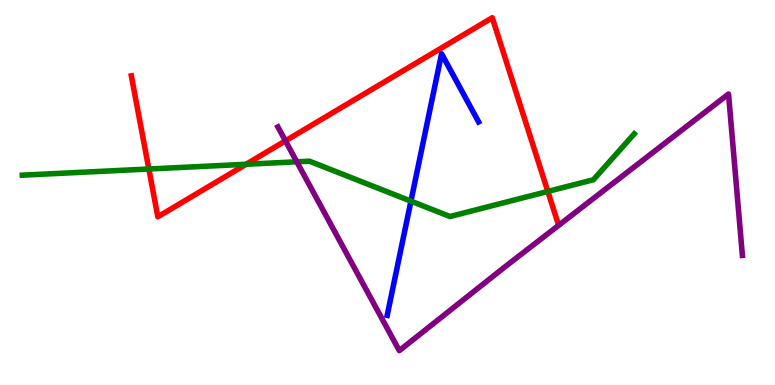[{'lines': ['blue', 'red'], 'intersections': []}, {'lines': ['green', 'red'], 'intersections': [{'x': 1.92, 'y': 5.61}, {'x': 3.18, 'y': 5.73}, {'x': 7.07, 'y': 5.03}]}, {'lines': ['purple', 'red'], 'intersections': [{'x': 3.68, 'y': 6.34}]}, {'lines': ['blue', 'green'], 'intersections': [{'x': 5.3, 'y': 4.78}]}, {'lines': ['blue', 'purple'], 'intersections': []}, {'lines': ['green', 'purple'], 'intersections': [{'x': 3.83, 'y': 5.8}]}]